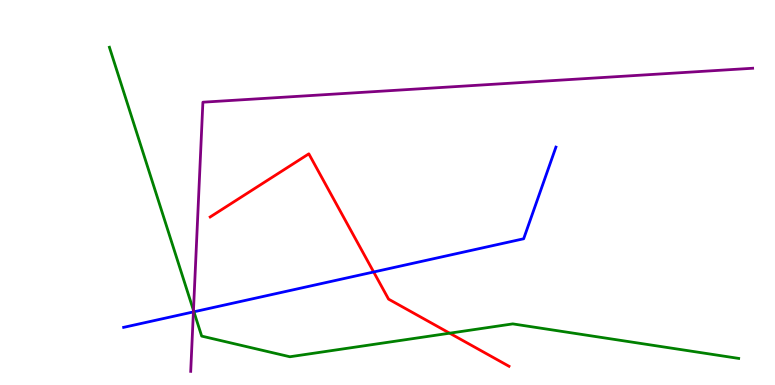[{'lines': ['blue', 'red'], 'intersections': [{'x': 4.82, 'y': 2.94}]}, {'lines': ['green', 'red'], 'intersections': [{'x': 5.8, 'y': 1.35}]}, {'lines': ['purple', 'red'], 'intersections': []}, {'lines': ['blue', 'green'], 'intersections': [{'x': 2.5, 'y': 1.9}]}, {'lines': ['blue', 'purple'], 'intersections': [{'x': 2.5, 'y': 1.9}]}, {'lines': ['green', 'purple'], 'intersections': [{'x': 2.5, 'y': 1.94}]}]